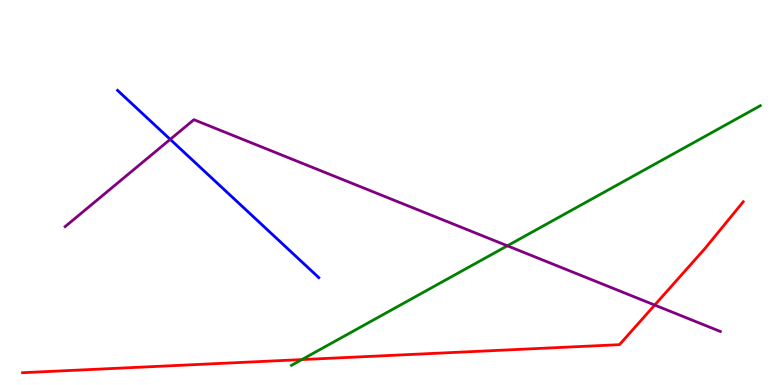[{'lines': ['blue', 'red'], 'intersections': []}, {'lines': ['green', 'red'], 'intersections': [{'x': 3.9, 'y': 0.66}]}, {'lines': ['purple', 'red'], 'intersections': [{'x': 8.45, 'y': 2.08}]}, {'lines': ['blue', 'green'], 'intersections': []}, {'lines': ['blue', 'purple'], 'intersections': [{'x': 2.2, 'y': 6.38}]}, {'lines': ['green', 'purple'], 'intersections': [{'x': 6.55, 'y': 3.62}]}]